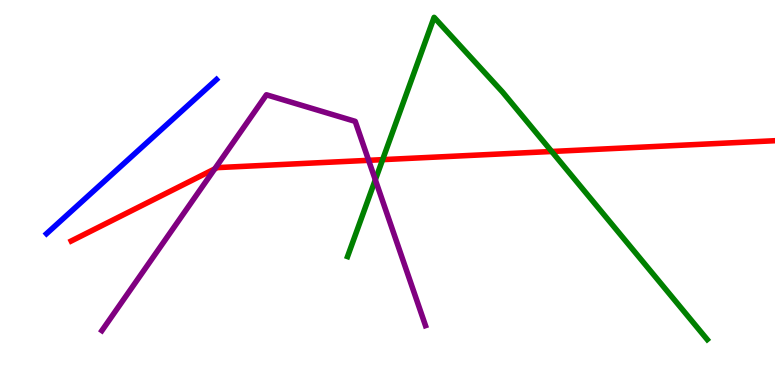[{'lines': ['blue', 'red'], 'intersections': []}, {'lines': ['green', 'red'], 'intersections': [{'x': 4.94, 'y': 5.85}, {'x': 7.12, 'y': 6.07}]}, {'lines': ['purple', 'red'], 'intersections': [{'x': 2.77, 'y': 5.61}, {'x': 4.76, 'y': 5.84}]}, {'lines': ['blue', 'green'], 'intersections': []}, {'lines': ['blue', 'purple'], 'intersections': []}, {'lines': ['green', 'purple'], 'intersections': [{'x': 4.84, 'y': 5.33}]}]